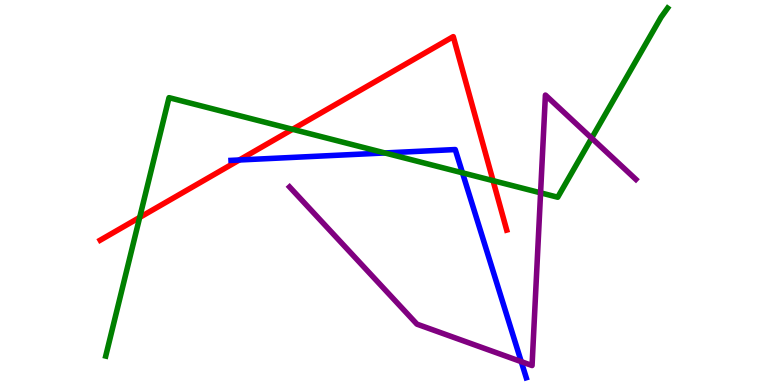[{'lines': ['blue', 'red'], 'intersections': [{'x': 3.09, 'y': 5.84}]}, {'lines': ['green', 'red'], 'intersections': [{'x': 1.8, 'y': 4.35}, {'x': 3.77, 'y': 6.64}, {'x': 6.36, 'y': 5.31}]}, {'lines': ['purple', 'red'], 'intersections': []}, {'lines': ['blue', 'green'], 'intersections': [{'x': 4.97, 'y': 6.03}, {'x': 5.97, 'y': 5.51}]}, {'lines': ['blue', 'purple'], 'intersections': [{'x': 6.73, 'y': 0.607}]}, {'lines': ['green', 'purple'], 'intersections': [{'x': 6.98, 'y': 4.99}, {'x': 7.63, 'y': 6.41}]}]